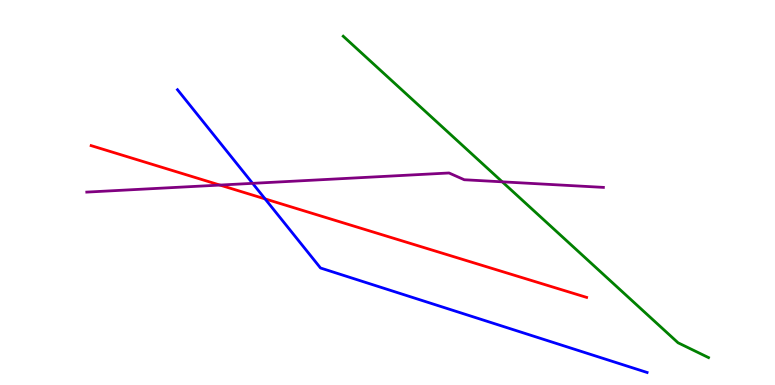[{'lines': ['blue', 'red'], 'intersections': [{'x': 3.42, 'y': 4.83}]}, {'lines': ['green', 'red'], 'intersections': []}, {'lines': ['purple', 'red'], 'intersections': [{'x': 2.84, 'y': 5.19}]}, {'lines': ['blue', 'green'], 'intersections': []}, {'lines': ['blue', 'purple'], 'intersections': [{'x': 3.26, 'y': 5.24}]}, {'lines': ['green', 'purple'], 'intersections': [{'x': 6.48, 'y': 5.28}]}]